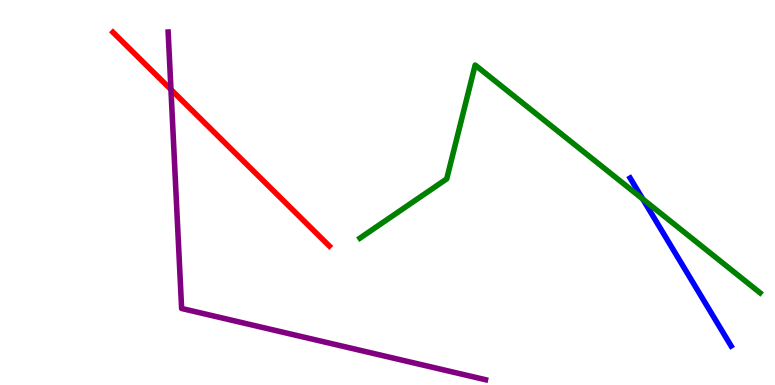[{'lines': ['blue', 'red'], 'intersections': []}, {'lines': ['green', 'red'], 'intersections': []}, {'lines': ['purple', 'red'], 'intersections': [{'x': 2.21, 'y': 7.67}]}, {'lines': ['blue', 'green'], 'intersections': [{'x': 8.29, 'y': 4.83}]}, {'lines': ['blue', 'purple'], 'intersections': []}, {'lines': ['green', 'purple'], 'intersections': []}]